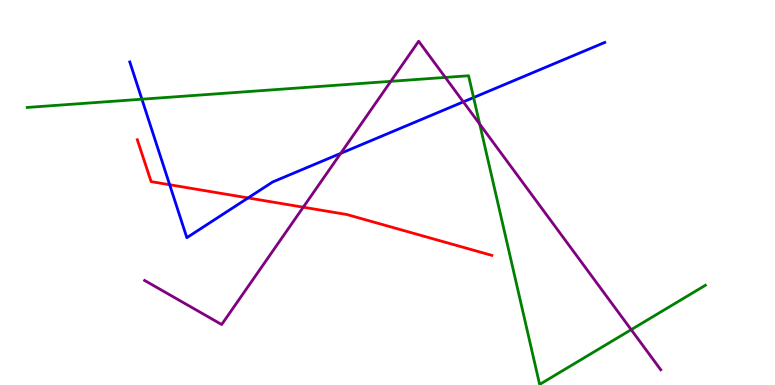[{'lines': ['blue', 'red'], 'intersections': [{'x': 2.19, 'y': 5.2}, {'x': 3.2, 'y': 4.86}]}, {'lines': ['green', 'red'], 'intersections': []}, {'lines': ['purple', 'red'], 'intersections': [{'x': 3.91, 'y': 4.62}]}, {'lines': ['blue', 'green'], 'intersections': [{'x': 1.83, 'y': 7.42}, {'x': 6.11, 'y': 7.47}]}, {'lines': ['blue', 'purple'], 'intersections': [{'x': 4.4, 'y': 6.02}, {'x': 5.98, 'y': 7.35}]}, {'lines': ['green', 'purple'], 'intersections': [{'x': 5.04, 'y': 7.89}, {'x': 5.75, 'y': 7.99}, {'x': 6.19, 'y': 6.78}, {'x': 8.14, 'y': 1.44}]}]